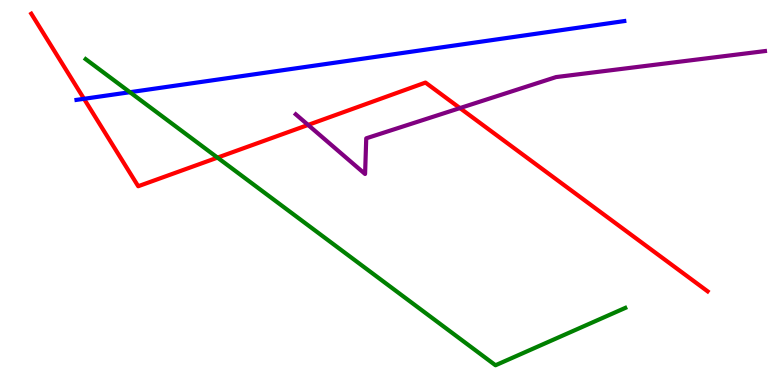[{'lines': ['blue', 'red'], 'intersections': [{'x': 1.08, 'y': 7.43}]}, {'lines': ['green', 'red'], 'intersections': [{'x': 2.81, 'y': 5.91}]}, {'lines': ['purple', 'red'], 'intersections': [{'x': 3.98, 'y': 6.75}, {'x': 5.93, 'y': 7.19}]}, {'lines': ['blue', 'green'], 'intersections': [{'x': 1.68, 'y': 7.61}]}, {'lines': ['blue', 'purple'], 'intersections': []}, {'lines': ['green', 'purple'], 'intersections': []}]